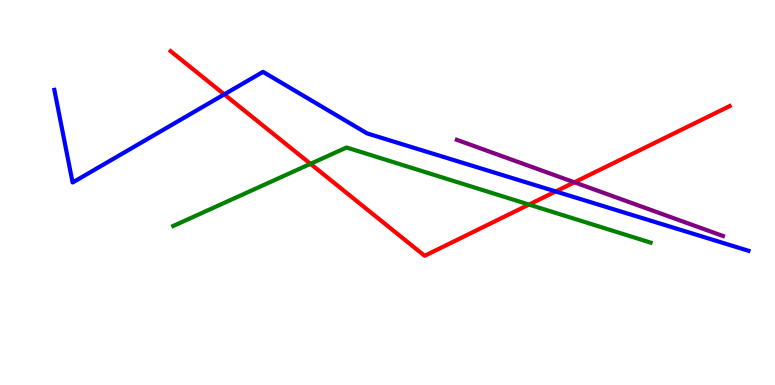[{'lines': ['blue', 'red'], 'intersections': [{'x': 2.89, 'y': 7.55}, {'x': 7.17, 'y': 5.03}]}, {'lines': ['green', 'red'], 'intersections': [{'x': 4.01, 'y': 5.74}, {'x': 6.83, 'y': 4.69}]}, {'lines': ['purple', 'red'], 'intersections': [{'x': 7.41, 'y': 5.26}]}, {'lines': ['blue', 'green'], 'intersections': []}, {'lines': ['blue', 'purple'], 'intersections': []}, {'lines': ['green', 'purple'], 'intersections': []}]